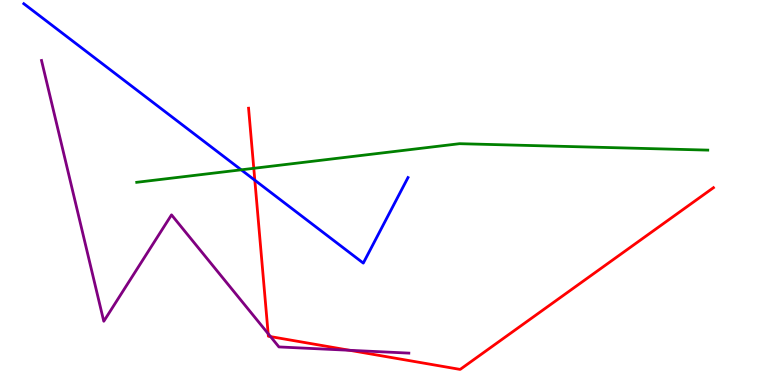[{'lines': ['blue', 'red'], 'intersections': [{'x': 3.29, 'y': 5.32}]}, {'lines': ['green', 'red'], 'intersections': [{'x': 3.27, 'y': 5.63}]}, {'lines': ['purple', 'red'], 'intersections': [{'x': 3.46, 'y': 1.33}, {'x': 3.49, 'y': 1.26}, {'x': 4.51, 'y': 0.901}]}, {'lines': ['blue', 'green'], 'intersections': [{'x': 3.11, 'y': 5.59}]}, {'lines': ['blue', 'purple'], 'intersections': []}, {'lines': ['green', 'purple'], 'intersections': []}]